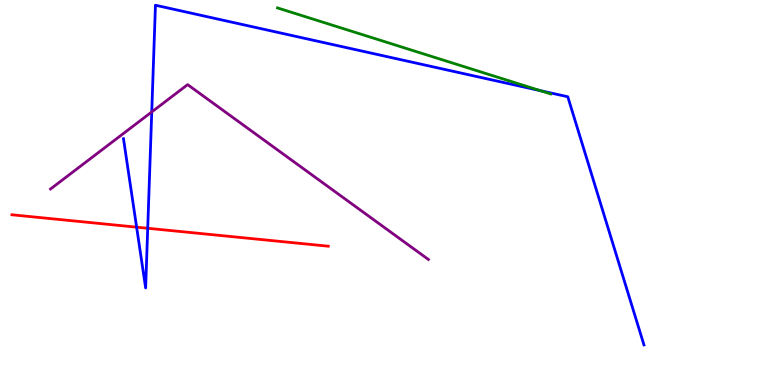[{'lines': ['blue', 'red'], 'intersections': [{'x': 1.76, 'y': 4.1}, {'x': 1.91, 'y': 4.07}]}, {'lines': ['green', 'red'], 'intersections': []}, {'lines': ['purple', 'red'], 'intersections': []}, {'lines': ['blue', 'green'], 'intersections': [{'x': 6.97, 'y': 7.65}]}, {'lines': ['blue', 'purple'], 'intersections': [{'x': 1.96, 'y': 7.09}]}, {'lines': ['green', 'purple'], 'intersections': []}]